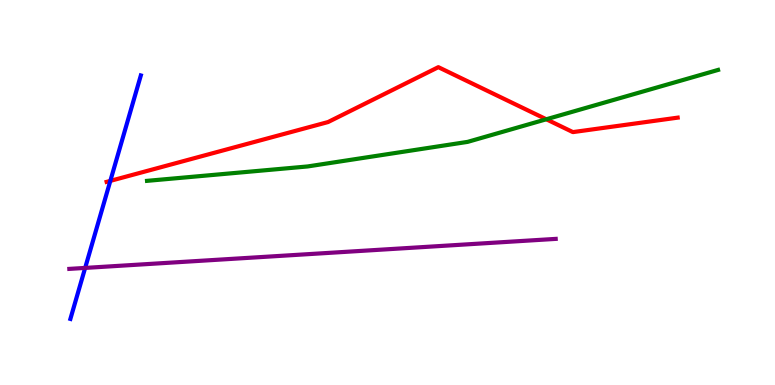[{'lines': ['blue', 'red'], 'intersections': [{'x': 1.42, 'y': 5.3}]}, {'lines': ['green', 'red'], 'intersections': [{'x': 7.05, 'y': 6.9}]}, {'lines': ['purple', 'red'], 'intersections': []}, {'lines': ['blue', 'green'], 'intersections': []}, {'lines': ['blue', 'purple'], 'intersections': [{'x': 1.1, 'y': 3.04}]}, {'lines': ['green', 'purple'], 'intersections': []}]